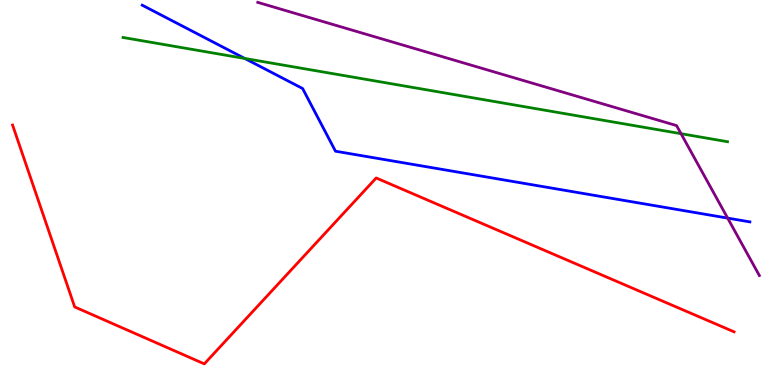[{'lines': ['blue', 'red'], 'intersections': []}, {'lines': ['green', 'red'], 'intersections': []}, {'lines': ['purple', 'red'], 'intersections': []}, {'lines': ['blue', 'green'], 'intersections': [{'x': 3.16, 'y': 8.48}]}, {'lines': ['blue', 'purple'], 'intersections': [{'x': 9.39, 'y': 4.34}]}, {'lines': ['green', 'purple'], 'intersections': [{'x': 8.79, 'y': 6.53}]}]